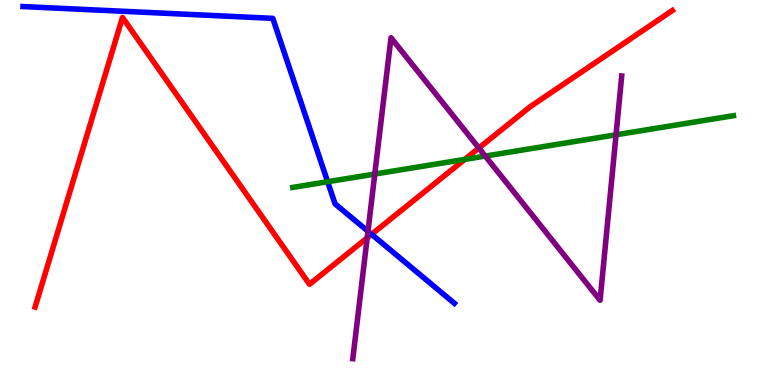[{'lines': ['blue', 'red'], 'intersections': [{'x': 4.79, 'y': 3.91}]}, {'lines': ['green', 'red'], 'intersections': [{'x': 6.0, 'y': 5.86}]}, {'lines': ['purple', 'red'], 'intersections': [{'x': 4.74, 'y': 3.82}, {'x': 6.18, 'y': 6.16}]}, {'lines': ['blue', 'green'], 'intersections': [{'x': 4.23, 'y': 5.28}]}, {'lines': ['blue', 'purple'], 'intersections': [{'x': 4.75, 'y': 3.99}]}, {'lines': ['green', 'purple'], 'intersections': [{'x': 4.84, 'y': 5.48}, {'x': 6.26, 'y': 5.95}, {'x': 7.95, 'y': 6.5}]}]